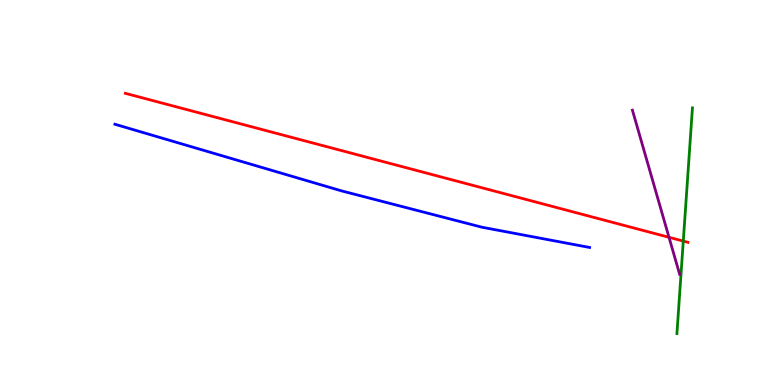[{'lines': ['blue', 'red'], 'intersections': []}, {'lines': ['green', 'red'], 'intersections': [{'x': 8.82, 'y': 3.74}]}, {'lines': ['purple', 'red'], 'intersections': [{'x': 8.63, 'y': 3.84}]}, {'lines': ['blue', 'green'], 'intersections': []}, {'lines': ['blue', 'purple'], 'intersections': []}, {'lines': ['green', 'purple'], 'intersections': []}]